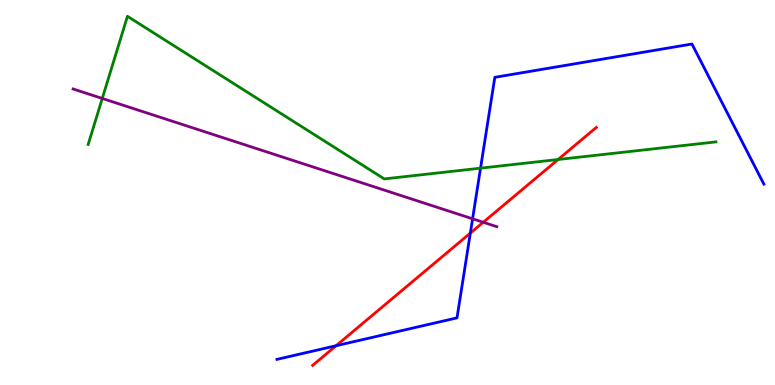[{'lines': ['blue', 'red'], 'intersections': [{'x': 4.34, 'y': 1.02}, {'x': 6.07, 'y': 3.95}]}, {'lines': ['green', 'red'], 'intersections': [{'x': 7.2, 'y': 5.86}]}, {'lines': ['purple', 'red'], 'intersections': [{'x': 6.24, 'y': 4.23}]}, {'lines': ['blue', 'green'], 'intersections': [{'x': 6.2, 'y': 5.63}]}, {'lines': ['blue', 'purple'], 'intersections': [{'x': 6.1, 'y': 4.32}]}, {'lines': ['green', 'purple'], 'intersections': [{'x': 1.32, 'y': 7.44}]}]